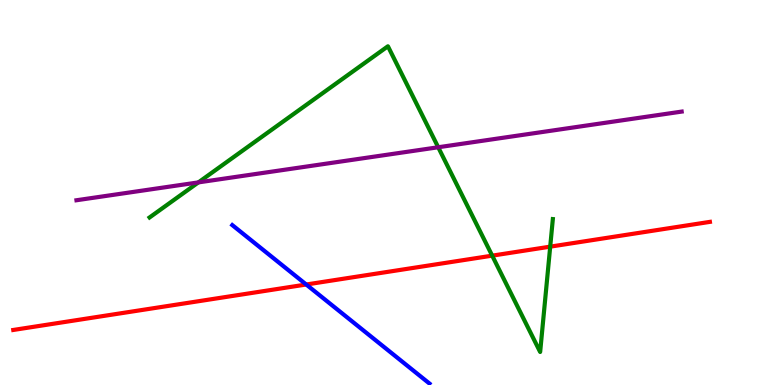[{'lines': ['blue', 'red'], 'intersections': [{'x': 3.95, 'y': 2.61}]}, {'lines': ['green', 'red'], 'intersections': [{'x': 6.35, 'y': 3.36}, {'x': 7.1, 'y': 3.59}]}, {'lines': ['purple', 'red'], 'intersections': []}, {'lines': ['blue', 'green'], 'intersections': []}, {'lines': ['blue', 'purple'], 'intersections': []}, {'lines': ['green', 'purple'], 'intersections': [{'x': 2.56, 'y': 5.26}, {'x': 5.65, 'y': 6.18}]}]